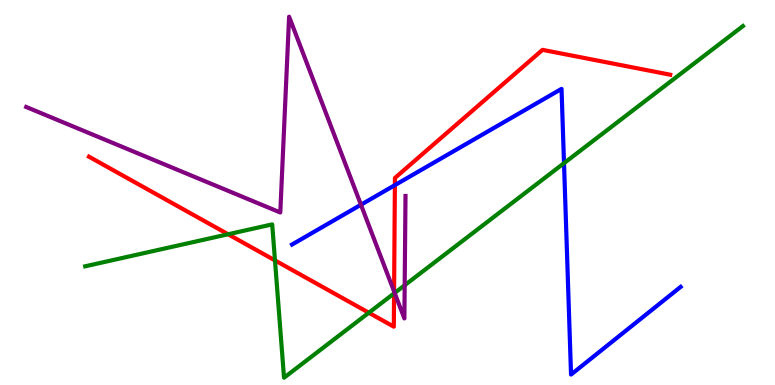[{'lines': ['blue', 'red'], 'intersections': [{'x': 5.1, 'y': 5.19}]}, {'lines': ['green', 'red'], 'intersections': [{'x': 2.94, 'y': 3.92}, {'x': 3.55, 'y': 3.24}, {'x': 4.76, 'y': 1.88}, {'x': 5.08, 'y': 2.38}]}, {'lines': ['purple', 'red'], 'intersections': [{'x': 5.08, 'y': 2.43}]}, {'lines': ['blue', 'green'], 'intersections': [{'x': 7.28, 'y': 5.76}]}, {'lines': ['blue', 'purple'], 'intersections': [{'x': 4.66, 'y': 4.68}]}, {'lines': ['green', 'purple'], 'intersections': [{'x': 5.09, 'y': 2.39}, {'x': 5.22, 'y': 2.59}]}]